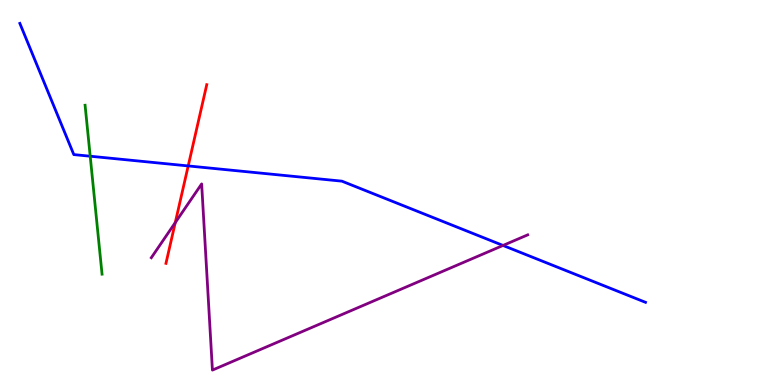[{'lines': ['blue', 'red'], 'intersections': [{'x': 2.43, 'y': 5.69}]}, {'lines': ['green', 'red'], 'intersections': []}, {'lines': ['purple', 'red'], 'intersections': [{'x': 2.26, 'y': 4.22}]}, {'lines': ['blue', 'green'], 'intersections': [{'x': 1.16, 'y': 5.94}]}, {'lines': ['blue', 'purple'], 'intersections': [{'x': 6.49, 'y': 3.62}]}, {'lines': ['green', 'purple'], 'intersections': []}]